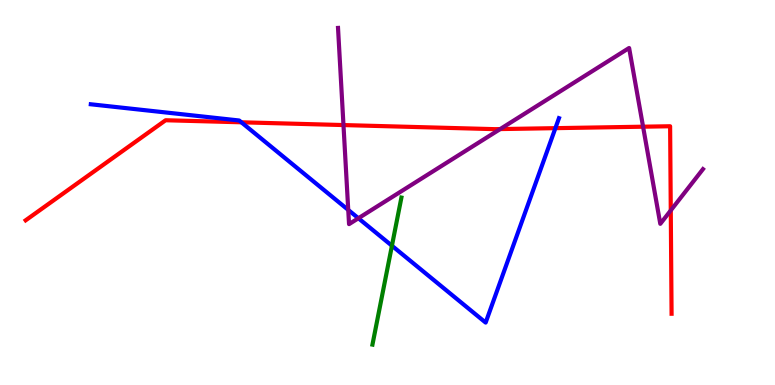[{'lines': ['blue', 'red'], 'intersections': [{'x': 3.11, 'y': 6.82}, {'x': 7.17, 'y': 6.67}]}, {'lines': ['green', 'red'], 'intersections': []}, {'lines': ['purple', 'red'], 'intersections': [{'x': 4.43, 'y': 6.75}, {'x': 6.45, 'y': 6.65}, {'x': 8.3, 'y': 6.71}, {'x': 8.66, 'y': 4.53}]}, {'lines': ['blue', 'green'], 'intersections': [{'x': 5.06, 'y': 3.62}]}, {'lines': ['blue', 'purple'], 'intersections': [{'x': 4.49, 'y': 4.55}, {'x': 4.62, 'y': 4.33}]}, {'lines': ['green', 'purple'], 'intersections': []}]